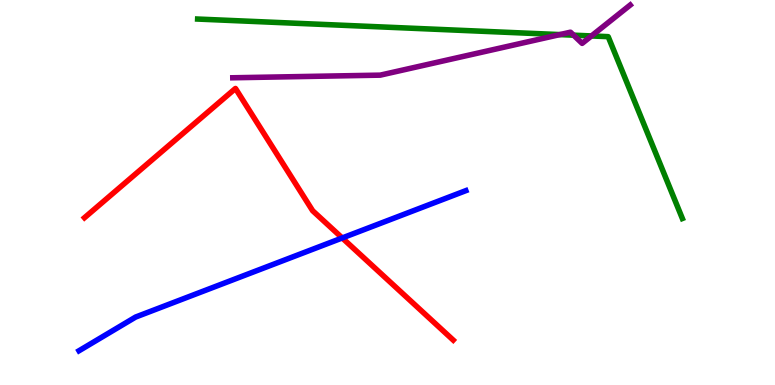[{'lines': ['blue', 'red'], 'intersections': [{'x': 4.42, 'y': 3.82}]}, {'lines': ['green', 'red'], 'intersections': []}, {'lines': ['purple', 'red'], 'intersections': []}, {'lines': ['blue', 'green'], 'intersections': []}, {'lines': ['blue', 'purple'], 'intersections': []}, {'lines': ['green', 'purple'], 'intersections': [{'x': 7.22, 'y': 9.1}, {'x': 7.4, 'y': 9.09}, {'x': 7.63, 'y': 9.07}]}]